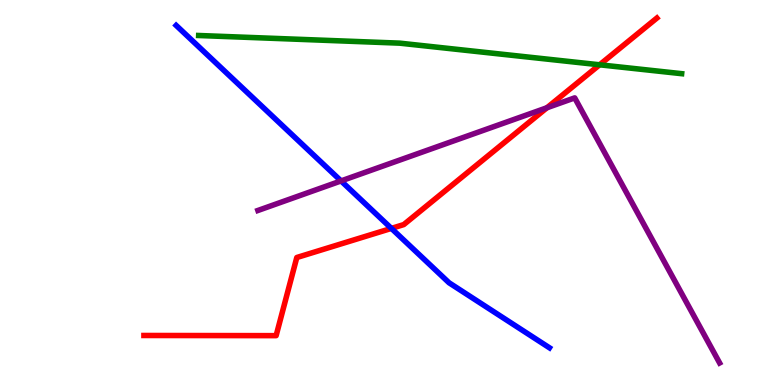[{'lines': ['blue', 'red'], 'intersections': [{'x': 5.05, 'y': 4.07}]}, {'lines': ['green', 'red'], 'intersections': [{'x': 7.74, 'y': 8.32}]}, {'lines': ['purple', 'red'], 'intersections': [{'x': 7.06, 'y': 7.2}]}, {'lines': ['blue', 'green'], 'intersections': []}, {'lines': ['blue', 'purple'], 'intersections': [{'x': 4.4, 'y': 5.3}]}, {'lines': ['green', 'purple'], 'intersections': []}]